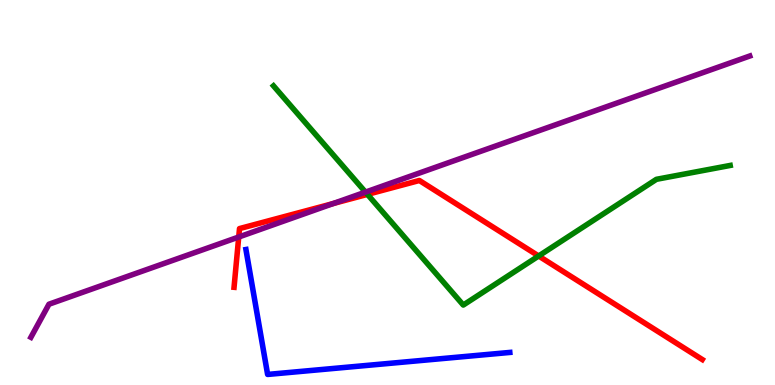[{'lines': ['blue', 'red'], 'intersections': []}, {'lines': ['green', 'red'], 'intersections': [{'x': 4.74, 'y': 4.95}, {'x': 6.95, 'y': 3.35}]}, {'lines': ['purple', 'red'], 'intersections': [{'x': 3.08, 'y': 3.84}, {'x': 4.3, 'y': 4.71}]}, {'lines': ['blue', 'green'], 'intersections': []}, {'lines': ['blue', 'purple'], 'intersections': []}, {'lines': ['green', 'purple'], 'intersections': [{'x': 4.72, 'y': 5.01}]}]